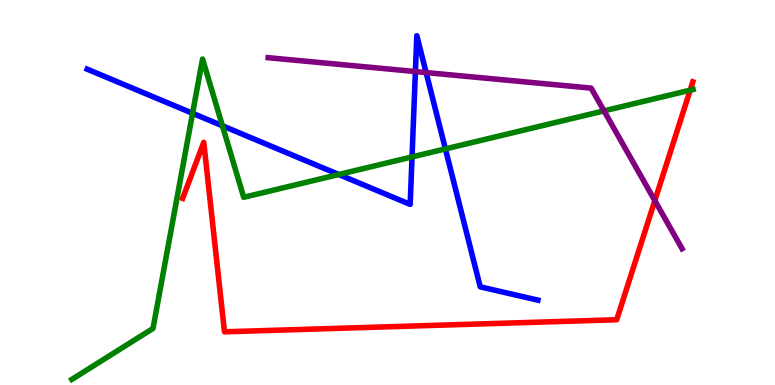[{'lines': ['blue', 'red'], 'intersections': []}, {'lines': ['green', 'red'], 'intersections': [{'x': 8.91, 'y': 7.66}]}, {'lines': ['purple', 'red'], 'intersections': [{'x': 8.45, 'y': 4.79}]}, {'lines': ['blue', 'green'], 'intersections': [{'x': 2.48, 'y': 7.06}, {'x': 2.87, 'y': 6.73}, {'x': 4.37, 'y': 5.47}, {'x': 5.32, 'y': 5.92}, {'x': 5.75, 'y': 6.13}]}, {'lines': ['blue', 'purple'], 'intersections': [{'x': 5.36, 'y': 8.14}, {'x': 5.5, 'y': 8.12}]}, {'lines': ['green', 'purple'], 'intersections': [{'x': 7.79, 'y': 7.12}]}]